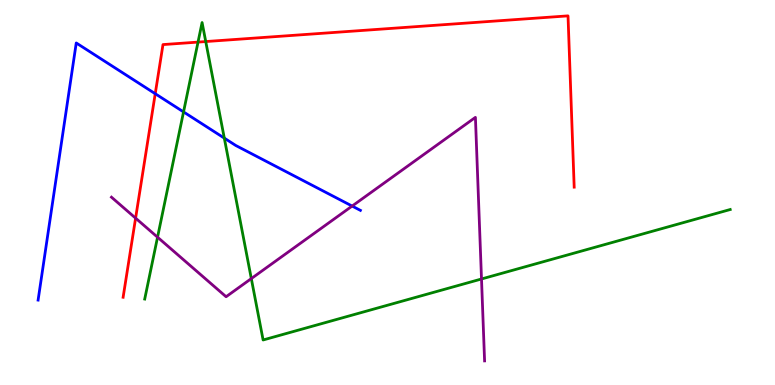[{'lines': ['blue', 'red'], 'intersections': [{'x': 2.0, 'y': 7.57}]}, {'lines': ['green', 'red'], 'intersections': [{'x': 2.56, 'y': 8.91}, {'x': 2.65, 'y': 8.92}]}, {'lines': ['purple', 'red'], 'intersections': [{'x': 1.75, 'y': 4.33}]}, {'lines': ['blue', 'green'], 'intersections': [{'x': 2.37, 'y': 7.09}, {'x': 2.89, 'y': 6.41}]}, {'lines': ['blue', 'purple'], 'intersections': [{'x': 4.54, 'y': 4.65}]}, {'lines': ['green', 'purple'], 'intersections': [{'x': 2.03, 'y': 3.84}, {'x': 3.24, 'y': 2.76}, {'x': 6.21, 'y': 2.75}]}]